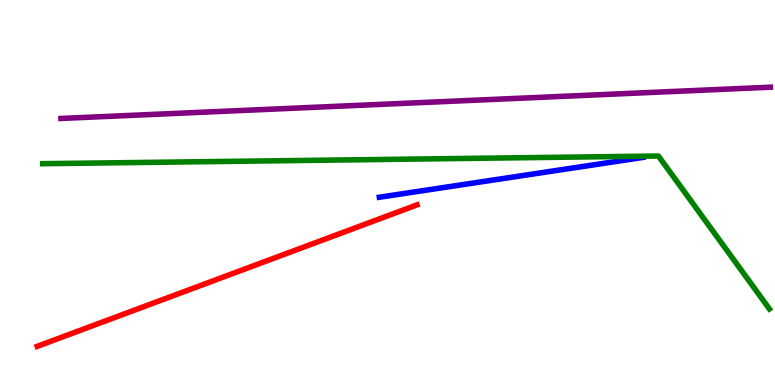[{'lines': ['blue', 'red'], 'intersections': []}, {'lines': ['green', 'red'], 'intersections': []}, {'lines': ['purple', 'red'], 'intersections': []}, {'lines': ['blue', 'green'], 'intersections': []}, {'lines': ['blue', 'purple'], 'intersections': []}, {'lines': ['green', 'purple'], 'intersections': []}]